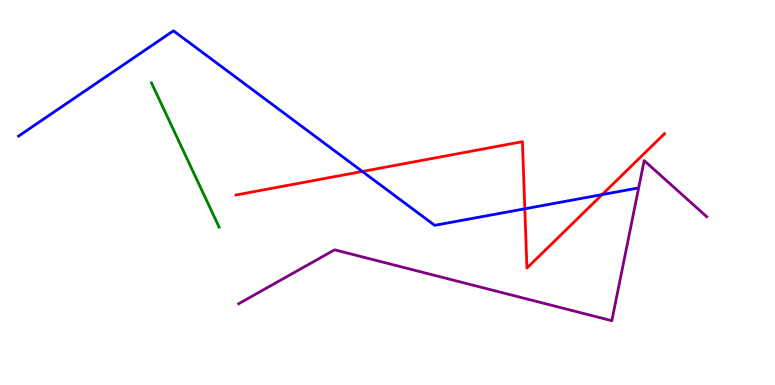[{'lines': ['blue', 'red'], 'intersections': [{'x': 4.68, 'y': 5.55}, {'x': 6.77, 'y': 4.58}, {'x': 7.77, 'y': 4.95}]}, {'lines': ['green', 'red'], 'intersections': []}, {'lines': ['purple', 'red'], 'intersections': []}, {'lines': ['blue', 'green'], 'intersections': []}, {'lines': ['blue', 'purple'], 'intersections': []}, {'lines': ['green', 'purple'], 'intersections': []}]